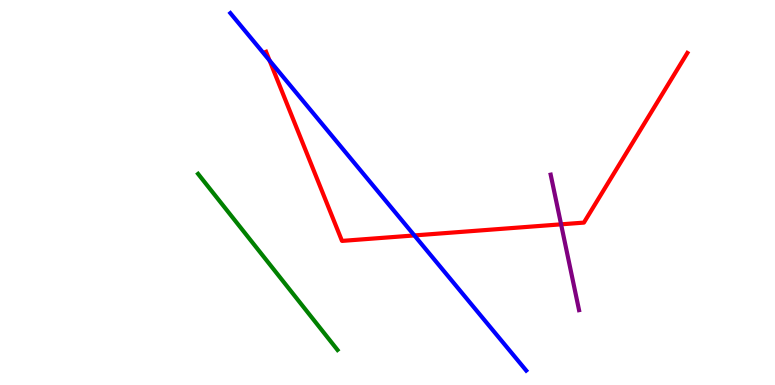[{'lines': ['blue', 'red'], 'intersections': [{'x': 3.48, 'y': 8.43}, {'x': 5.35, 'y': 3.88}]}, {'lines': ['green', 'red'], 'intersections': []}, {'lines': ['purple', 'red'], 'intersections': [{'x': 7.24, 'y': 4.17}]}, {'lines': ['blue', 'green'], 'intersections': []}, {'lines': ['blue', 'purple'], 'intersections': []}, {'lines': ['green', 'purple'], 'intersections': []}]